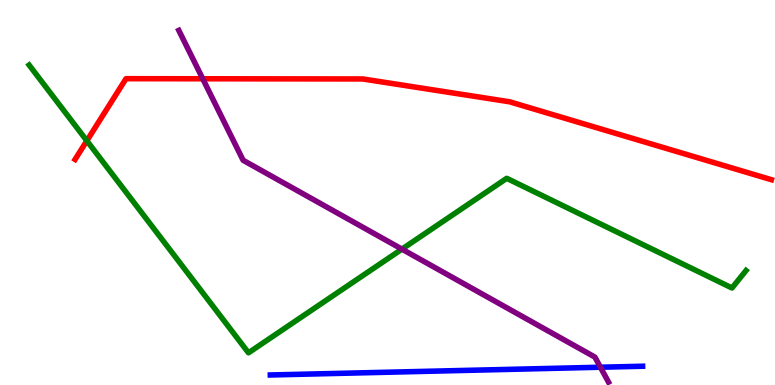[{'lines': ['blue', 'red'], 'intersections': []}, {'lines': ['green', 'red'], 'intersections': [{'x': 1.12, 'y': 6.34}]}, {'lines': ['purple', 'red'], 'intersections': [{'x': 2.62, 'y': 7.95}]}, {'lines': ['blue', 'green'], 'intersections': []}, {'lines': ['blue', 'purple'], 'intersections': [{'x': 7.75, 'y': 0.462}]}, {'lines': ['green', 'purple'], 'intersections': [{'x': 5.19, 'y': 3.53}]}]